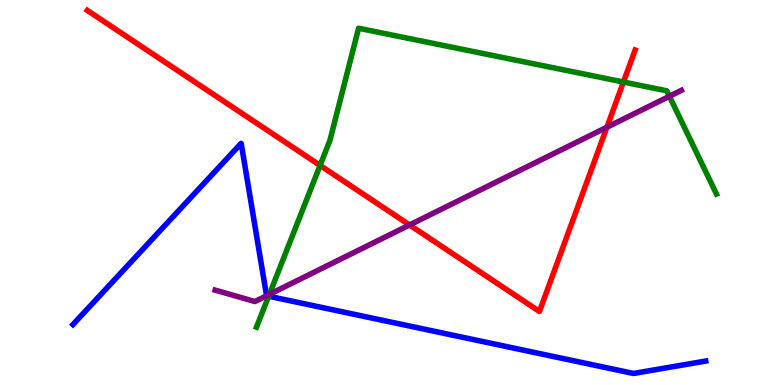[{'lines': ['blue', 'red'], 'intersections': []}, {'lines': ['green', 'red'], 'intersections': [{'x': 4.13, 'y': 5.7}, {'x': 8.04, 'y': 7.87}]}, {'lines': ['purple', 'red'], 'intersections': [{'x': 5.28, 'y': 4.16}, {'x': 7.83, 'y': 6.7}]}, {'lines': ['blue', 'green'], 'intersections': [{'x': 3.47, 'y': 2.31}]}, {'lines': ['blue', 'purple'], 'intersections': [{'x': 3.44, 'y': 2.32}]}, {'lines': ['green', 'purple'], 'intersections': [{'x': 3.48, 'y': 2.35}, {'x': 8.64, 'y': 7.5}]}]